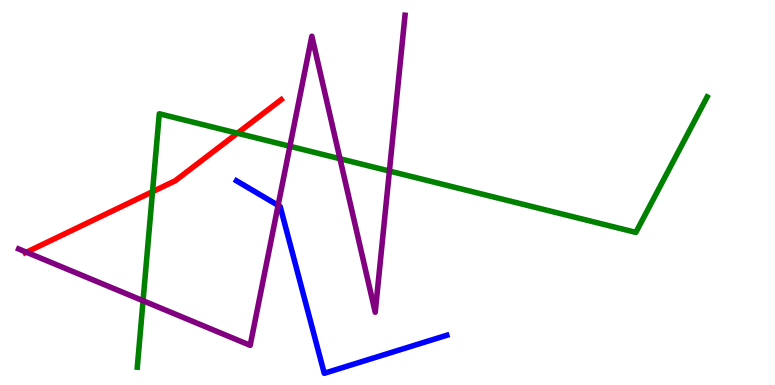[{'lines': ['blue', 'red'], 'intersections': []}, {'lines': ['green', 'red'], 'intersections': [{'x': 1.97, 'y': 5.02}, {'x': 3.06, 'y': 6.54}]}, {'lines': ['purple', 'red'], 'intersections': [{'x': 0.341, 'y': 3.45}]}, {'lines': ['blue', 'green'], 'intersections': []}, {'lines': ['blue', 'purple'], 'intersections': [{'x': 3.59, 'y': 4.67}]}, {'lines': ['green', 'purple'], 'intersections': [{'x': 1.85, 'y': 2.19}, {'x': 3.74, 'y': 6.2}, {'x': 4.39, 'y': 5.88}, {'x': 5.02, 'y': 5.56}]}]